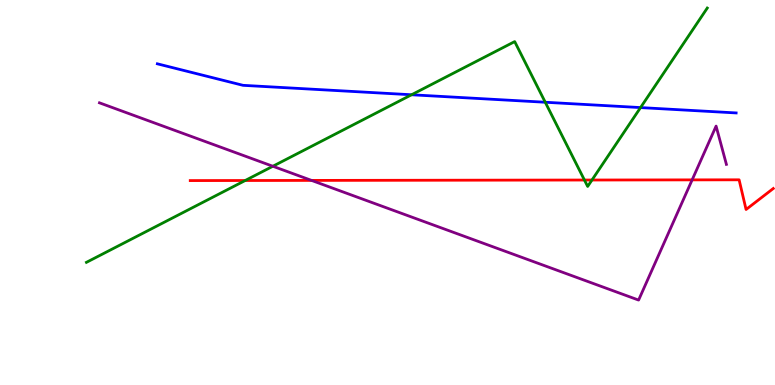[{'lines': ['blue', 'red'], 'intersections': []}, {'lines': ['green', 'red'], 'intersections': [{'x': 3.16, 'y': 5.31}, {'x': 7.54, 'y': 5.32}, {'x': 7.64, 'y': 5.32}]}, {'lines': ['purple', 'red'], 'intersections': [{'x': 4.02, 'y': 5.31}, {'x': 8.93, 'y': 5.33}]}, {'lines': ['blue', 'green'], 'intersections': [{'x': 5.31, 'y': 7.54}, {'x': 7.04, 'y': 7.34}, {'x': 8.27, 'y': 7.21}]}, {'lines': ['blue', 'purple'], 'intersections': []}, {'lines': ['green', 'purple'], 'intersections': [{'x': 3.52, 'y': 5.68}]}]